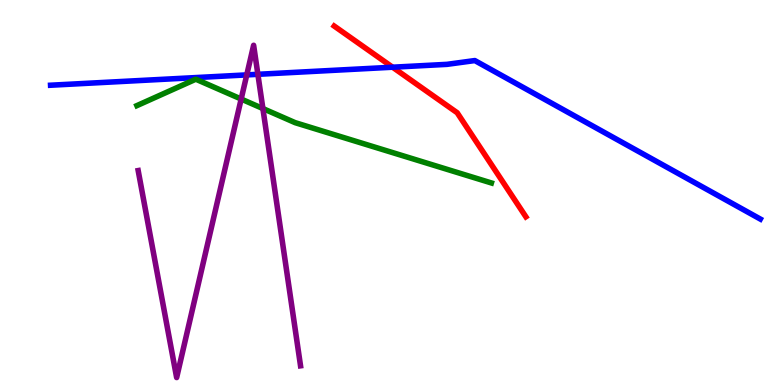[{'lines': ['blue', 'red'], 'intersections': [{'x': 5.07, 'y': 8.25}]}, {'lines': ['green', 'red'], 'intersections': []}, {'lines': ['purple', 'red'], 'intersections': []}, {'lines': ['blue', 'green'], 'intersections': []}, {'lines': ['blue', 'purple'], 'intersections': [{'x': 3.18, 'y': 8.05}, {'x': 3.33, 'y': 8.07}]}, {'lines': ['green', 'purple'], 'intersections': [{'x': 3.11, 'y': 7.43}, {'x': 3.39, 'y': 7.18}]}]